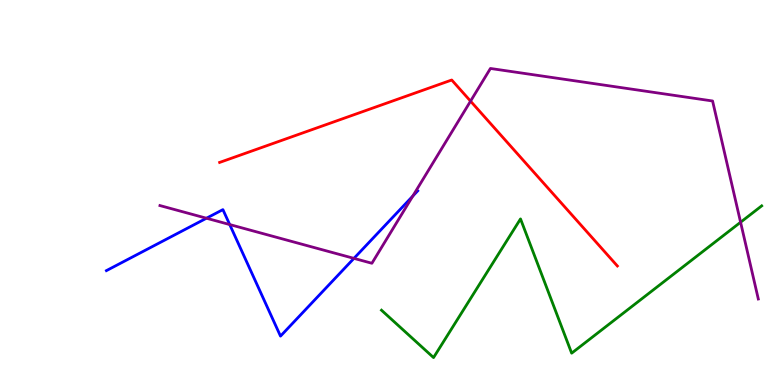[{'lines': ['blue', 'red'], 'intersections': []}, {'lines': ['green', 'red'], 'intersections': []}, {'lines': ['purple', 'red'], 'intersections': [{'x': 6.07, 'y': 7.37}]}, {'lines': ['blue', 'green'], 'intersections': []}, {'lines': ['blue', 'purple'], 'intersections': [{'x': 2.66, 'y': 4.33}, {'x': 2.96, 'y': 4.17}, {'x': 4.57, 'y': 3.29}, {'x': 5.33, 'y': 4.91}]}, {'lines': ['green', 'purple'], 'intersections': [{'x': 9.56, 'y': 4.23}]}]